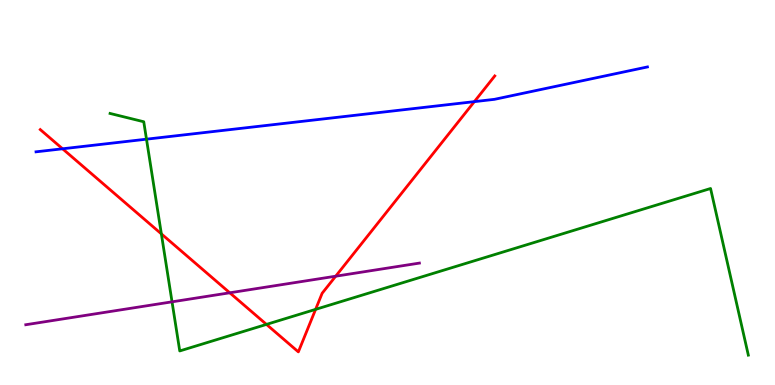[{'lines': ['blue', 'red'], 'intersections': [{'x': 0.807, 'y': 6.14}, {'x': 6.12, 'y': 7.36}]}, {'lines': ['green', 'red'], 'intersections': [{'x': 2.08, 'y': 3.93}, {'x': 3.44, 'y': 1.57}, {'x': 4.07, 'y': 1.96}]}, {'lines': ['purple', 'red'], 'intersections': [{'x': 2.96, 'y': 2.39}, {'x': 4.33, 'y': 2.83}]}, {'lines': ['blue', 'green'], 'intersections': [{'x': 1.89, 'y': 6.39}]}, {'lines': ['blue', 'purple'], 'intersections': []}, {'lines': ['green', 'purple'], 'intersections': [{'x': 2.22, 'y': 2.16}]}]